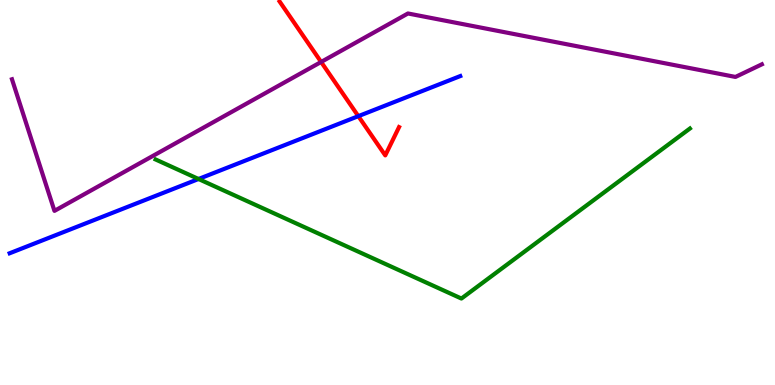[{'lines': ['blue', 'red'], 'intersections': [{'x': 4.62, 'y': 6.98}]}, {'lines': ['green', 'red'], 'intersections': []}, {'lines': ['purple', 'red'], 'intersections': [{'x': 4.14, 'y': 8.39}]}, {'lines': ['blue', 'green'], 'intersections': [{'x': 2.56, 'y': 5.35}]}, {'lines': ['blue', 'purple'], 'intersections': []}, {'lines': ['green', 'purple'], 'intersections': []}]